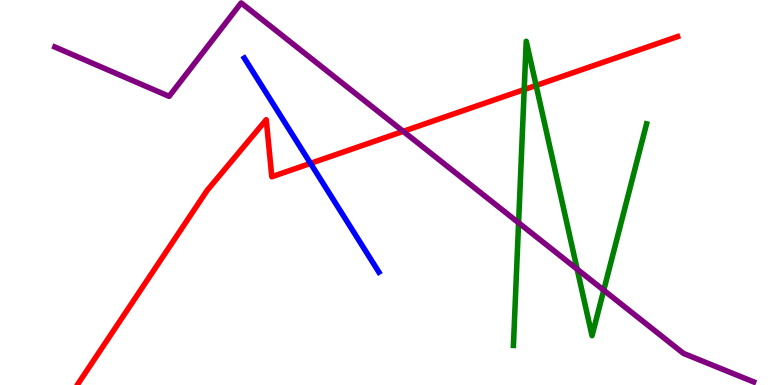[{'lines': ['blue', 'red'], 'intersections': [{'x': 4.01, 'y': 5.76}]}, {'lines': ['green', 'red'], 'intersections': [{'x': 6.76, 'y': 7.67}, {'x': 6.92, 'y': 7.78}]}, {'lines': ['purple', 'red'], 'intersections': [{'x': 5.2, 'y': 6.59}]}, {'lines': ['blue', 'green'], 'intersections': []}, {'lines': ['blue', 'purple'], 'intersections': []}, {'lines': ['green', 'purple'], 'intersections': [{'x': 6.69, 'y': 4.21}, {'x': 7.45, 'y': 3.01}, {'x': 7.79, 'y': 2.46}]}]